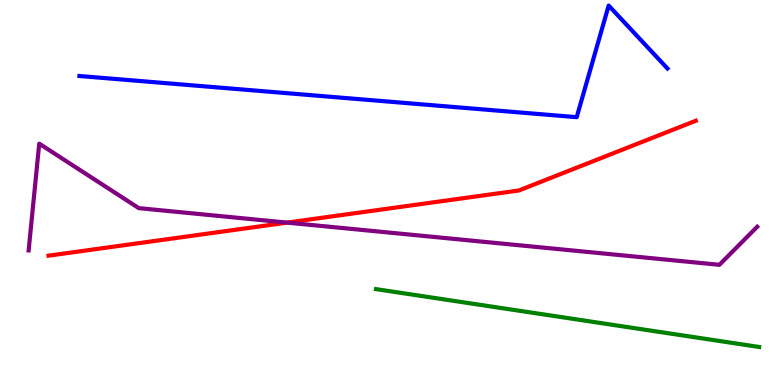[{'lines': ['blue', 'red'], 'intersections': []}, {'lines': ['green', 'red'], 'intersections': []}, {'lines': ['purple', 'red'], 'intersections': [{'x': 3.7, 'y': 4.22}]}, {'lines': ['blue', 'green'], 'intersections': []}, {'lines': ['blue', 'purple'], 'intersections': []}, {'lines': ['green', 'purple'], 'intersections': []}]